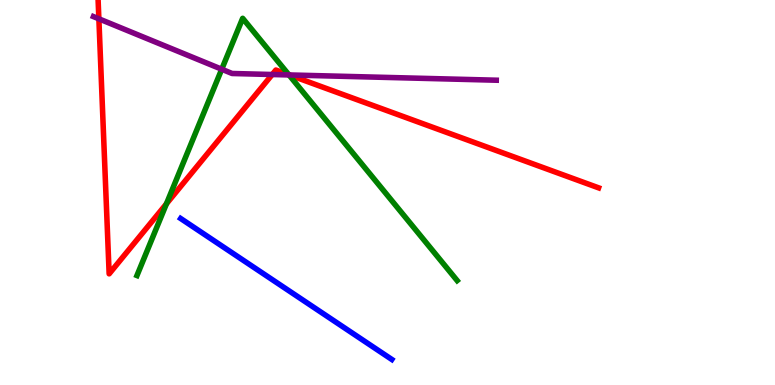[{'lines': ['blue', 'red'], 'intersections': []}, {'lines': ['green', 'red'], 'intersections': [{'x': 2.15, 'y': 4.71}, {'x': 3.73, 'y': 8.06}]}, {'lines': ['purple', 'red'], 'intersections': [{'x': 1.28, 'y': 9.51}, {'x': 3.51, 'y': 8.06}, {'x': 3.73, 'y': 8.05}]}, {'lines': ['blue', 'green'], 'intersections': []}, {'lines': ['blue', 'purple'], 'intersections': []}, {'lines': ['green', 'purple'], 'intersections': [{'x': 2.86, 'y': 8.2}, {'x': 3.73, 'y': 8.05}]}]